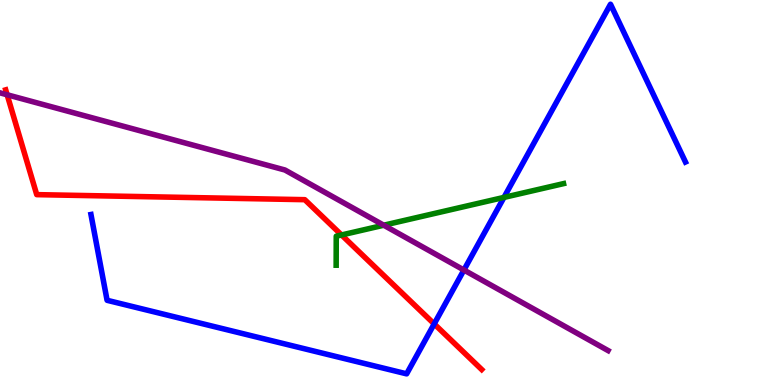[{'lines': ['blue', 'red'], 'intersections': [{'x': 5.6, 'y': 1.59}]}, {'lines': ['green', 'red'], 'intersections': [{'x': 4.41, 'y': 3.9}]}, {'lines': ['purple', 'red'], 'intersections': [{'x': 0.0923, 'y': 7.54}]}, {'lines': ['blue', 'green'], 'intersections': [{'x': 6.5, 'y': 4.87}]}, {'lines': ['blue', 'purple'], 'intersections': [{'x': 5.99, 'y': 2.99}]}, {'lines': ['green', 'purple'], 'intersections': [{'x': 4.95, 'y': 4.15}]}]